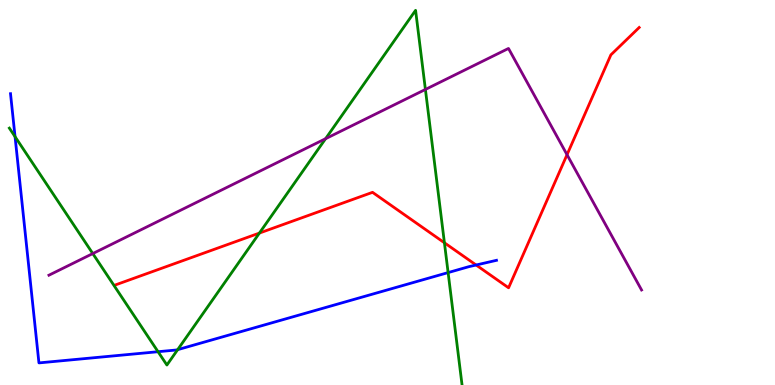[{'lines': ['blue', 'red'], 'intersections': [{'x': 6.14, 'y': 3.12}]}, {'lines': ['green', 'red'], 'intersections': [{'x': 3.35, 'y': 3.95}, {'x': 5.73, 'y': 3.69}]}, {'lines': ['purple', 'red'], 'intersections': [{'x': 7.32, 'y': 5.98}]}, {'lines': ['blue', 'green'], 'intersections': [{'x': 0.194, 'y': 6.45}, {'x': 2.04, 'y': 0.865}, {'x': 2.29, 'y': 0.918}, {'x': 5.78, 'y': 2.92}]}, {'lines': ['blue', 'purple'], 'intersections': []}, {'lines': ['green', 'purple'], 'intersections': [{'x': 1.2, 'y': 3.41}, {'x': 4.2, 'y': 6.4}, {'x': 5.49, 'y': 7.68}]}]